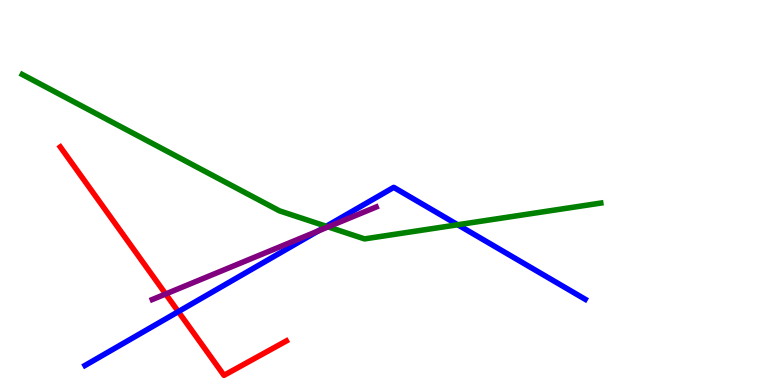[{'lines': ['blue', 'red'], 'intersections': [{'x': 2.3, 'y': 1.91}]}, {'lines': ['green', 'red'], 'intersections': []}, {'lines': ['purple', 'red'], 'intersections': [{'x': 2.14, 'y': 2.36}]}, {'lines': ['blue', 'green'], 'intersections': [{'x': 4.21, 'y': 4.12}, {'x': 5.91, 'y': 4.16}]}, {'lines': ['blue', 'purple'], 'intersections': [{'x': 4.1, 'y': 4.0}]}, {'lines': ['green', 'purple'], 'intersections': [{'x': 4.23, 'y': 4.11}]}]